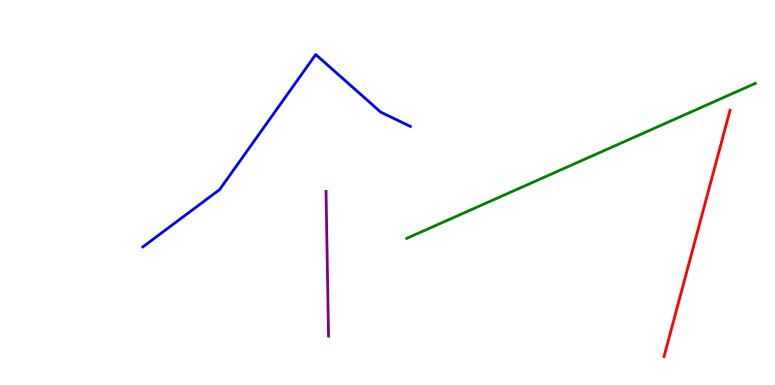[{'lines': ['blue', 'red'], 'intersections': []}, {'lines': ['green', 'red'], 'intersections': []}, {'lines': ['purple', 'red'], 'intersections': []}, {'lines': ['blue', 'green'], 'intersections': []}, {'lines': ['blue', 'purple'], 'intersections': []}, {'lines': ['green', 'purple'], 'intersections': []}]